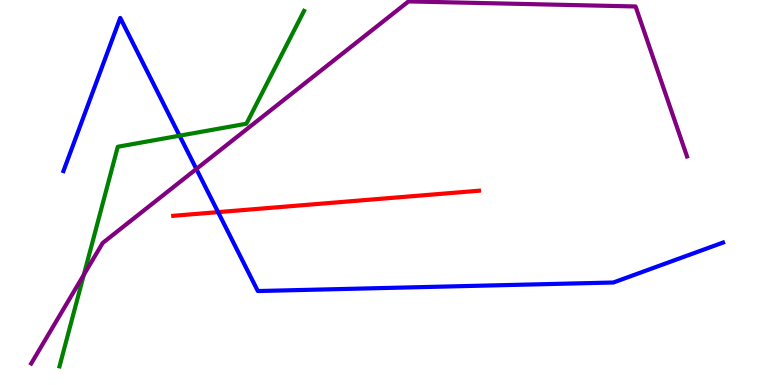[{'lines': ['blue', 'red'], 'intersections': [{'x': 2.81, 'y': 4.49}]}, {'lines': ['green', 'red'], 'intersections': []}, {'lines': ['purple', 'red'], 'intersections': []}, {'lines': ['blue', 'green'], 'intersections': [{'x': 2.32, 'y': 6.48}]}, {'lines': ['blue', 'purple'], 'intersections': [{'x': 2.53, 'y': 5.61}]}, {'lines': ['green', 'purple'], 'intersections': [{'x': 1.08, 'y': 2.86}]}]